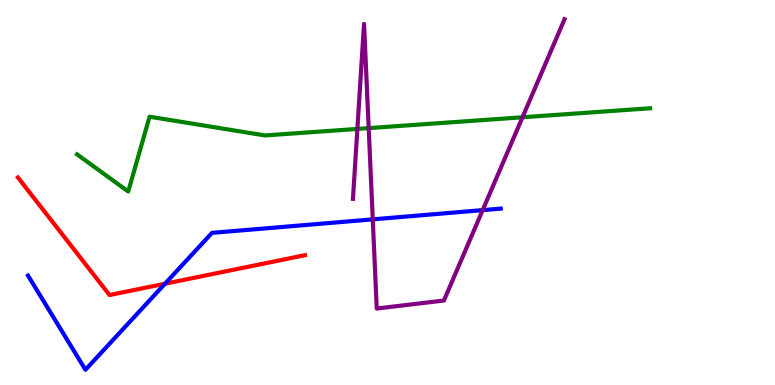[{'lines': ['blue', 'red'], 'intersections': [{'x': 2.13, 'y': 2.63}]}, {'lines': ['green', 'red'], 'intersections': []}, {'lines': ['purple', 'red'], 'intersections': []}, {'lines': ['blue', 'green'], 'intersections': []}, {'lines': ['blue', 'purple'], 'intersections': [{'x': 4.81, 'y': 4.3}, {'x': 6.23, 'y': 4.54}]}, {'lines': ['green', 'purple'], 'intersections': [{'x': 4.61, 'y': 6.65}, {'x': 4.76, 'y': 6.67}, {'x': 6.74, 'y': 6.95}]}]